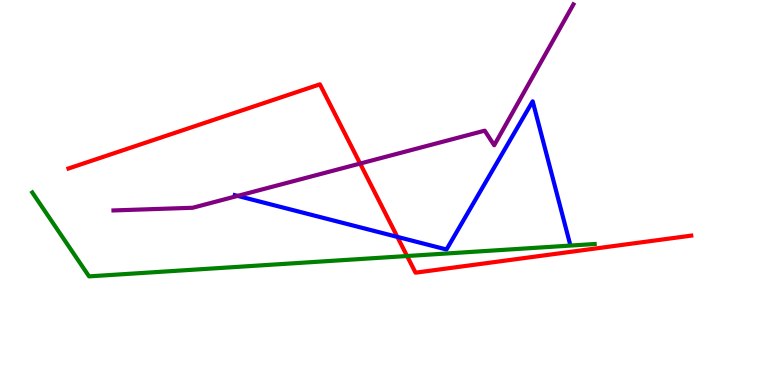[{'lines': ['blue', 'red'], 'intersections': [{'x': 5.13, 'y': 3.85}]}, {'lines': ['green', 'red'], 'intersections': [{'x': 5.25, 'y': 3.35}]}, {'lines': ['purple', 'red'], 'intersections': [{'x': 4.65, 'y': 5.75}]}, {'lines': ['blue', 'green'], 'intersections': []}, {'lines': ['blue', 'purple'], 'intersections': [{'x': 3.07, 'y': 4.91}]}, {'lines': ['green', 'purple'], 'intersections': []}]